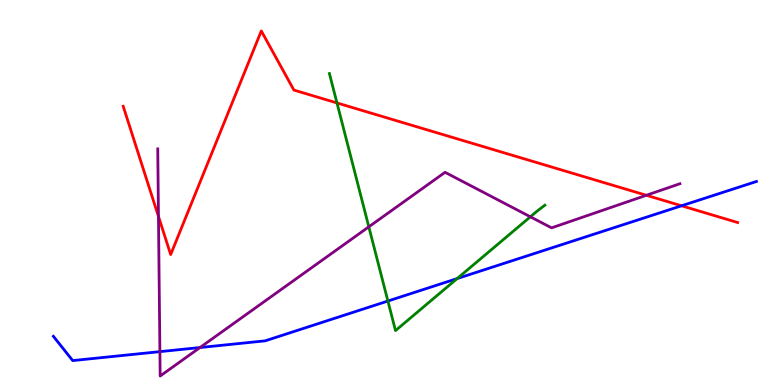[{'lines': ['blue', 'red'], 'intersections': [{'x': 8.79, 'y': 4.66}]}, {'lines': ['green', 'red'], 'intersections': [{'x': 4.35, 'y': 7.33}]}, {'lines': ['purple', 'red'], 'intersections': [{'x': 2.04, 'y': 4.38}, {'x': 8.34, 'y': 4.93}]}, {'lines': ['blue', 'green'], 'intersections': [{'x': 5.01, 'y': 2.18}, {'x': 5.9, 'y': 2.76}]}, {'lines': ['blue', 'purple'], 'intersections': [{'x': 2.06, 'y': 0.866}, {'x': 2.58, 'y': 0.973}]}, {'lines': ['green', 'purple'], 'intersections': [{'x': 4.76, 'y': 4.11}, {'x': 6.84, 'y': 4.37}]}]